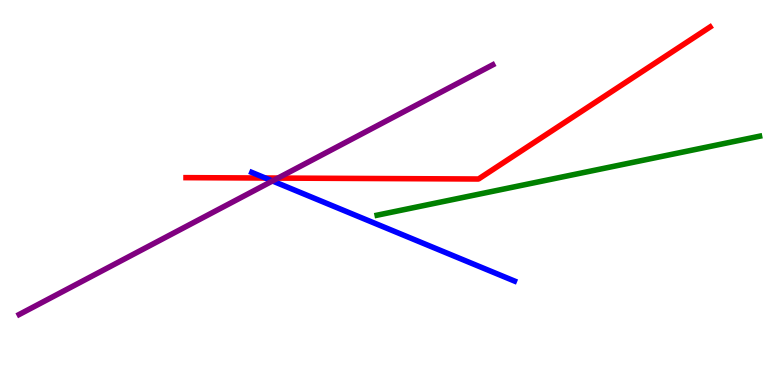[{'lines': ['blue', 'red'], 'intersections': [{'x': 3.42, 'y': 5.38}]}, {'lines': ['green', 'red'], 'intersections': []}, {'lines': ['purple', 'red'], 'intersections': [{'x': 3.59, 'y': 5.37}]}, {'lines': ['blue', 'green'], 'intersections': []}, {'lines': ['blue', 'purple'], 'intersections': [{'x': 3.52, 'y': 5.3}]}, {'lines': ['green', 'purple'], 'intersections': []}]